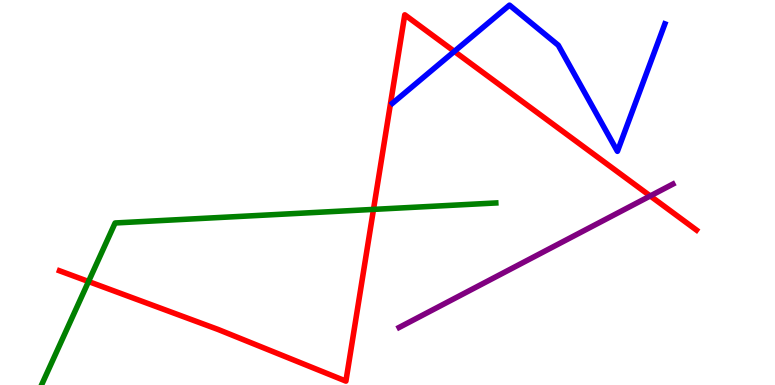[{'lines': ['blue', 'red'], 'intersections': [{'x': 5.86, 'y': 8.67}]}, {'lines': ['green', 'red'], 'intersections': [{'x': 1.14, 'y': 2.69}, {'x': 4.82, 'y': 4.56}]}, {'lines': ['purple', 'red'], 'intersections': [{'x': 8.39, 'y': 4.91}]}, {'lines': ['blue', 'green'], 'intersections': []}, {'lines': ['blue', 'purple'], 'intersections': []}, {'lines': ['green', 'purple'], 'intersections': []}]